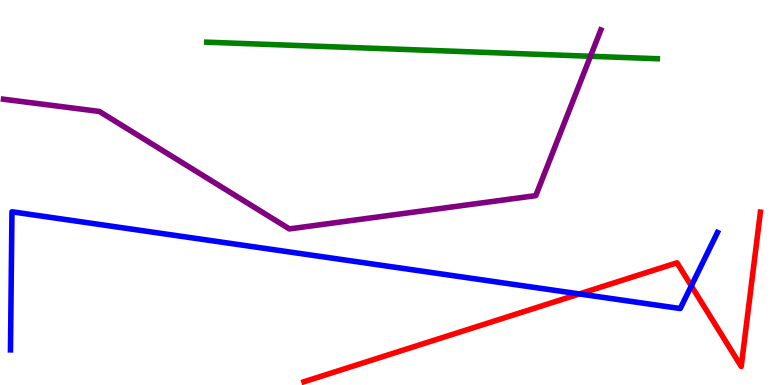[{'lines': ['blue', 'red'], 'intersections': [{'x': 7.48, 'y': 2.37}, {'x': 8.92, 'y': 2.57}]}, {'lines': ['green', 'red'], 'intersections': []}, {'lines': ['purple', 'red'], 'intersections': []}, {'lines': ['blue', 'green'], 'intersections': []}, {'lines': ['blue', 'purple'], 'intersections': []}, {'lines': ['green', 'purple'], 'intersections': [{'x': 7.62, 'y': 8.54}]}]